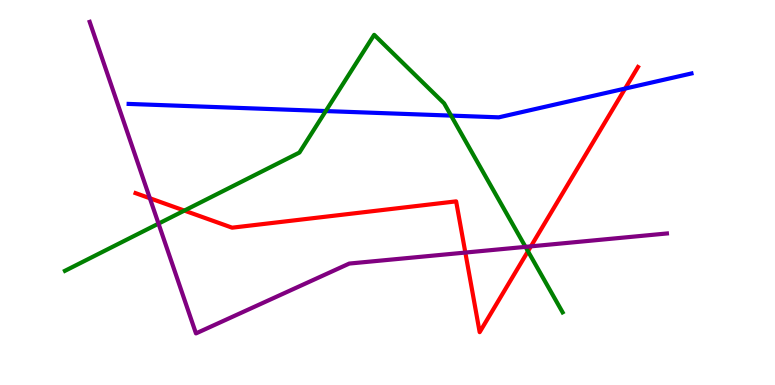[{'lines': ['blue', 'red'], 'intersections': [{'x': 8.07, 'y': 7.7}]}, {'lines': ['green', 'red'], 'intersections': [{'x': 2.38, 'y': 4.53}, {'x': 6.81, 'y': 3.47}]}, {'lines': ['purple', 'red'], 'intersections': [{'x': 1.93, 'y': 4.85}, {'x': 6.0, 'y': 3.44}, {'x': 6.85, 'y': 3.6}]}, {'lines': ['blue', 'green'], 'intersections': [{'x': 4.2, 'y': 7.12}, {'x': 5.82, 'y': 7.0}]}, {'lines': ['blue', 'purple'], 'intersections': []}, {'lines': ['green', 'purple'], 'intersections': [{'x': 2.05, 'y': 4.19}, {'x': 6.78, 'y': 3.59}]}]